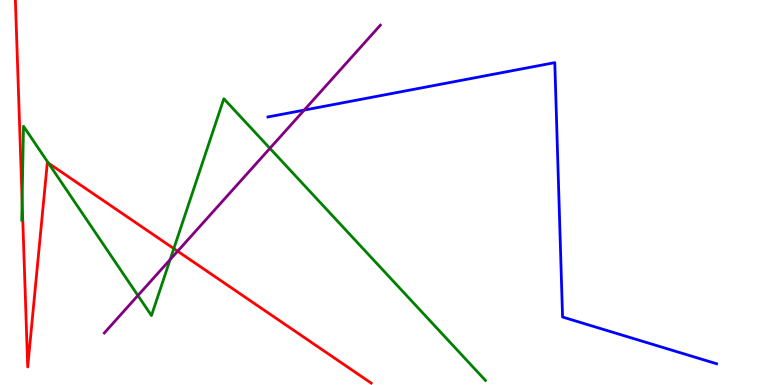[{'lines': ['blue', 'red'], 'intersections': []}, {'lines': ['green', 'red'], 'intersections': [{'x': 0.285, 'y': 4.79}, {'x': 0.625, 'y': 5.76}, {'x': 2.24, 'y': 3.54}]}, {'lines': ['purple', 'red'], 'intersections': [{'x': 2.29, 'y': 3.48}]}, {'lines': ['blue', 'green'], 'intersections': []}, {'lines': ['blue', 'purple'], 'intersections': [{'x': 3.93, 'y': 7.14}]}, {'lines': ['green', 'purple'], 'intersections': [{'x': 1.78, 'y': 2.32}, {'x': 2.2, 'y': 3.26}, {'x': 3.48, 'y': 6.15}]}]